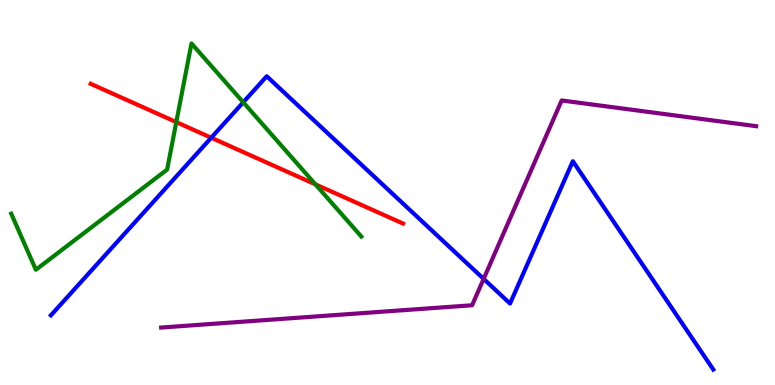[{'lines': ['blue', 'red'], 'intersections': [{'x': 2.73, 'y': 6.42}]}, {'lines': ['green', 'red'], 'intersections': [{'x': 2.27, 'y': 6.83}, {'x': 4.07, 'y': 5.21}]}, {'lines': ['purple', 'red'], 'intersections': []}, {'lines': ['blue', 'green'], 'intersections': [{'x': 3.14, 'y': 7.34}]}, {'lines': ['blue', 'purple'], 'intersections': [{'x': 6.24, 'y': 2.76}]}, {'lines': ['green', 'purple'], 'intersections': []}]